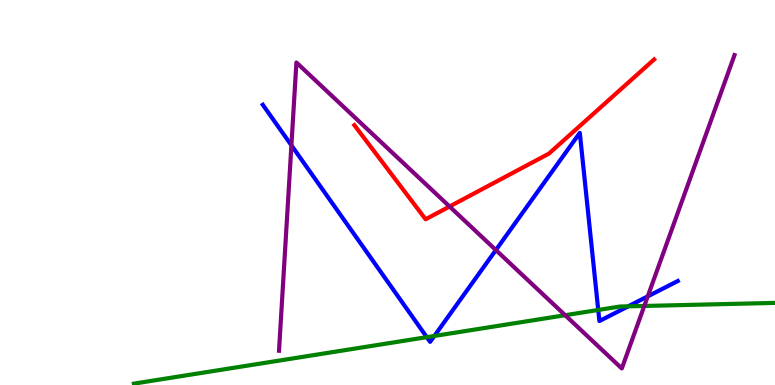[{'lines': ['blue', 'red'], 'intersections': []}, {'lines': ['green', 'red'], 'intersections': []}, {'lines': ['purple', 'red'], 'intersections': [{'x': 5.8, 'y': 4.64}]}, {'lines': ['blue', 'green'], 'intersections': [{'x': 5.51, 'y': 1.24}, {'x': 5.6, 'y': 1.27}, {'x': 7.72, 'y': 1.95}, {'x': 8.11, 'y': 2.04}]}, {'lines': ['blue', 'purple'], 'intersections': [{'x': 3.76, 'y': 6.23}, {'x': 6.4, 'y': 3.51}, {'x': 8.36, 'y': 2.3}]}, {'lines': ['green', 'purple'], 'intersections': [{'x': 7.29, 'y': 1.81}, {'x': 8.31, 'y': 2.05}]}]